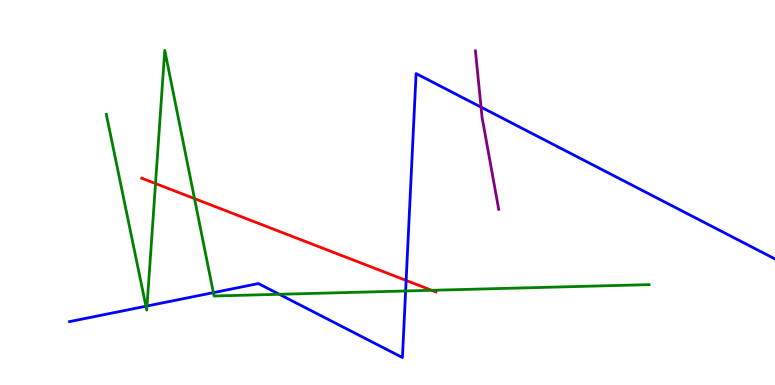[{'lines': ['blue', 'red'], 'intersections': [{'x': 5.24, 'y': 2.72}]}, {'lines': ['green', 'red'], 'intersections': [{'x': 2.01, 'y': 5.23}, {'x': 2.51, 'y': 4.84}, {'x': 5.57, 'y': 2.46}]}, {'lines': ['purple', 'red'], 'intersections': []}, {'lines': ['blue', 'green'], 'intersections': [{'x': 1.88, 'y': 2.05}, {'x': 1.9, 'y': 2.05}, {'x': 2.75, 'y': 2.4}, {'x': 3.6, 'y': 2.36}, {'x': 5.23, 'y': 2.44}]}, {'lines': ['blue', 'purple'], 'intersections': [{'x': 6.21, 'y': 7.22}]}, {'lines': ['green', 'purple'], 'intersections': []}]